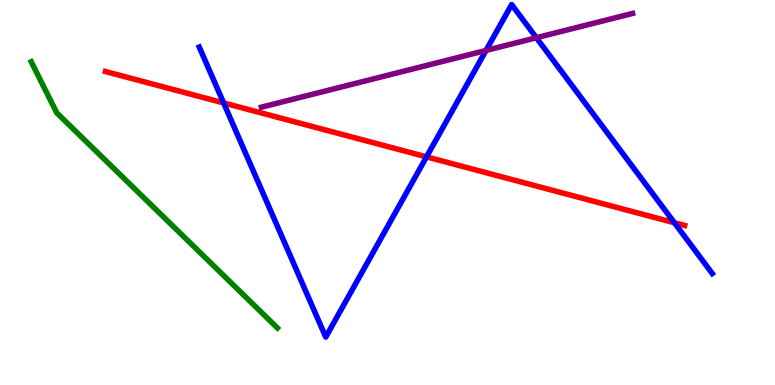[{'lines': ['blue', 'red'], 'intersections': [{'x': 2.89, 'y': 7.33}, {'x': 5.5, 'y': 5.93}, {'x': 8.7, 'y': 4.22}]}, {'lines': ['green', 'red'], 'intersections': []}, {'lines': ['purple', 'red'], 'intersections': []}, {'lines': ['blue', 'green'], 'intersections': []}, {'lines': ['blue', 'purple'], 'intersections': [{'x': 6.27, 'y': 8.69}, {'x': 6.92, 'y': 9.02}]}, {'lines': ['green', 'purple'], 'intersections': []}]